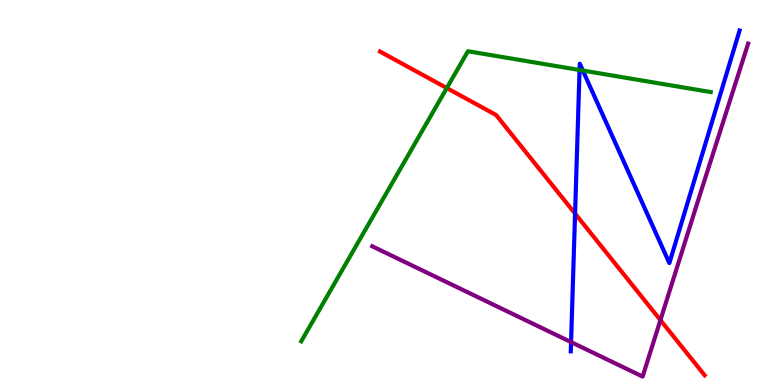[{'lines': ['blue', 'red'], 'intersections': [{'x': 7.42, 'y': 4.45}]}, {'lines': ['green', 'red'], 'intersections': [{'x': 5.76, 'y': 7.71}]}, {'lines': ['purple', 'red'], 'intersections': [{'x': 8.52, 'y': 1.69}]}, {'lines': ['blue', 'green'], 'intersections': [{'x': 7.48, 'y': 8.18}, {'x': 7.52, 'y': 8.17}]}, {'lines': ['blue', 'purple'], 'intersections': [{'x': 7.37, 'y': 1.11}]}, {'lines': ['green', 'purple'], 'intersections': []}]